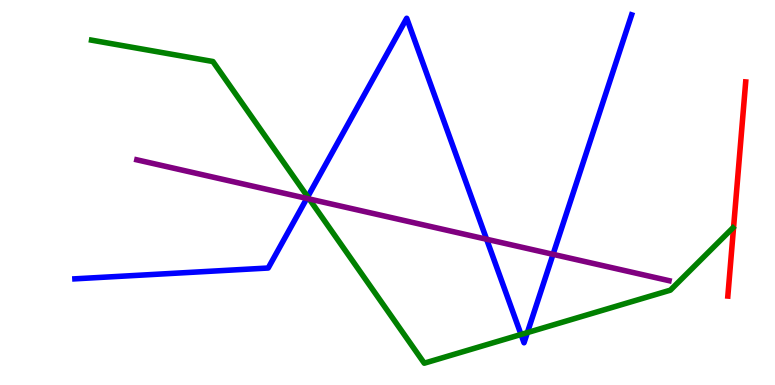[{'lines': ['blue', 'red'], 'intersections': []}, {'lines': ['green', 'red'], 'intersections': []}, {'lines': ['purple', 'red'], 'intersections': []}, {'lines': ['blue', 'green'], 'intersections': [{'x': 3.97, 'y': 4.89}, {'x': 6.72, 'y': 1.31}, {'x': 6.8, 'y': 1.36}]}, {'lines': ['blue', 'purple'], 'intersections': [{'x': 3.96, 'y': 4.85}, {'x': 6.28, 'y': 3.79}, {'x': 7.14, 'y': 3.39}]}, {'lines': ['green', 'purple'], 'intersections': [{'x': 3.99, 'y': 4.83}]}]